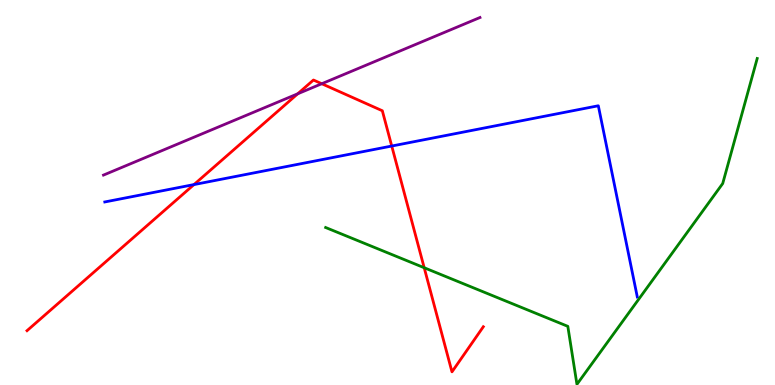[{'lines': ['blue', 'red'], 'intersections': [{'x': 2.5, 'y': 5.21}, {'x': 5.05, 'y': 6.21}]}, {'lines': ['green', 'red'], 'intersections': [{'x': 5.47, 'y': 3.05}]}, {'lines': ['purple', 'red'], 'intersections': [{'x': 3.84, 'y': 7.56}, {'x': 4.15, 'y': 7.83}]}, {'lines': ['blue', 'green'], 'intersections': []}, {'lines': ['blue', 'purple'], 'intersections': []}, {'lines': ['green', 'purple'], 'intersections': []}]